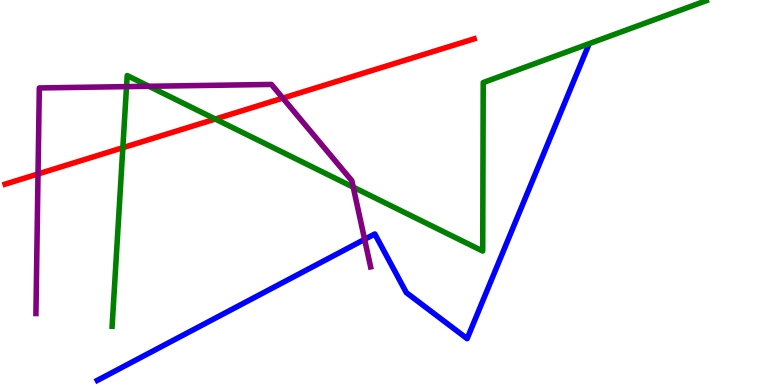[{'lines': ['blue', 'red'], 'intersections': []}, {'lines': ['green', 'red'], 'intersections': [{'x': 1.59, 'y': 6.16}, {'x': 2.78, 'y': 6.91}]}, {'lines': ['purple', 'red'], 'intersections': [{'x': 0.491, 'y': 5.48}, {'x': 3.65, 'y': 7.45}]}, {'lines': ['blue', 'green'], 'intersections': []}, {'lines': ['blue', 'purple'], 'intersections': [{'x': 4.7, 'y': 3.78}]}, {'lines': ['green', 'purple'], 'intersections': [{'x': 1.63, 'y': 7.75}, {'x': 1.92, 'y': 7.76}, {'x': 4.56, 'y': 5.14}]}]